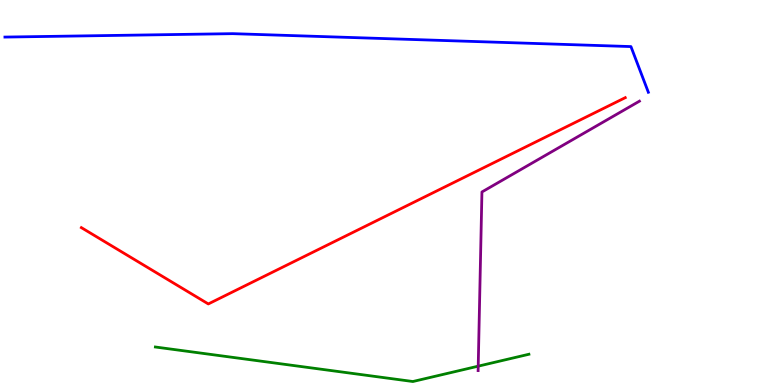[{'lines': ['blue', 'red'], 'intersections': []}, {'lines': ['green', 'red'], 'intersections': []}, {'lines': ['purple', 'red'], 'intersections': []}, {'lines': ['blue', 'green'], 'intersections': []}, {'lines': ['blue', 'purple'], 'intersections': []}, {'lines': ['green', 'purple'], 'intersections': [{'x': 6.17, 'y': 0.489}]}]